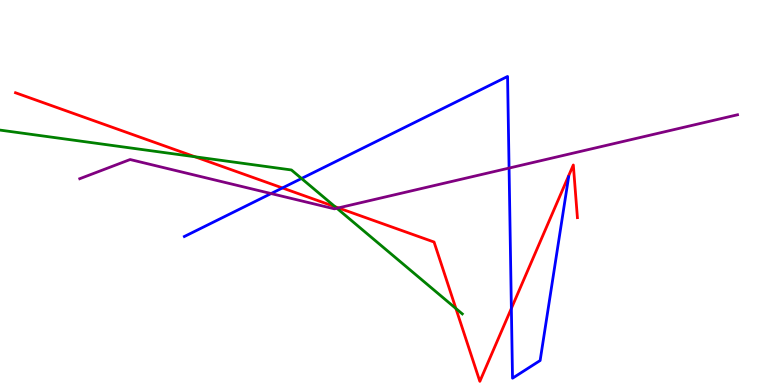[{'lines': ['blue', 'red'], 'intersections': [{'x': 3.64, 'y': 5.12}, {'x': 6.6, 'y': 1.99}]}, {'lines': ['green', 'red'], 'intersections': [{'x': 2.52, 'y': 5.93}, {'x': 4.32, 'y': 4.63}, {'x': 5.88, 'y': 1.99}]}, {'lines': ['purple', 'red'], 'intersections': [{'x': 4.37, 'y': 4.6}]}, {'lines': ['blue', 'green'], 'intersections': [{'x': 3.89, 'y': 5.36}]}, {'lines': ['blue', 'purple'], 'intersections': [{'x': 3.5, 'y': 4.97}, {'x': 6.57, 'y': 5.63}]}, {'lines': ['green', 'purple'], 'intersections': [{'x': 4.35, 'y': 4.59}]}]